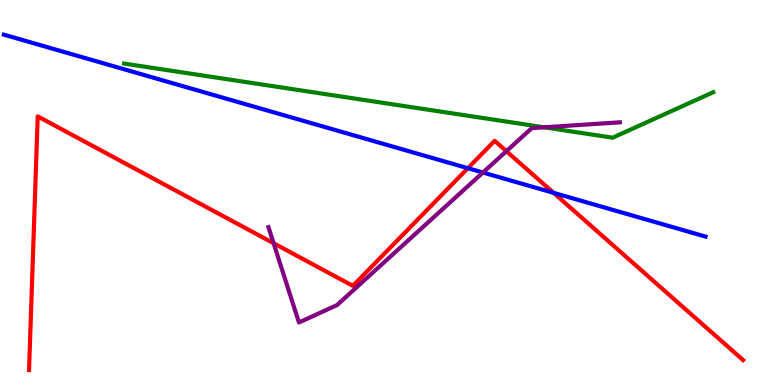[{'lines': ['blue', 'red'], 'intersections': [{'x': 6.04, 'y': 5.63}, {'x': 7.14, 'y': 4.99}]}, {'lines': ['green', 'red'], 'intersections': []}, {'lines': ['purple', 'red'], 'intersections': [{'x': 3.53, 'y': 3.68}, {'x': 6.53, 'y': 6.07}]}, {'lines': ['blue', 'green'], 'intersections': []}, {'lines': ['blue', 'purple'], 'intersections': [{'x': 6.23, 'y': 5.52}]}, {'lines': ['green', 'purple'], 'intersections': [{'x': 7.02, 'y': 6.69}]}]